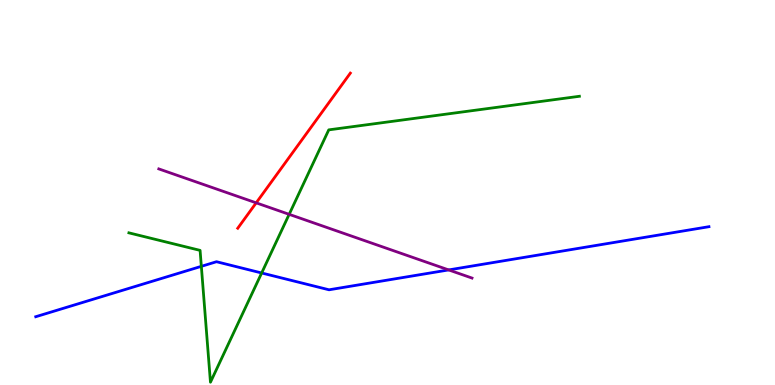[{'lines': ['blue', 'red'], 'intersections': []}, {'lines': ['green', 'red'], 'intersections': []}, {'lines': ['purple', 'red'], 'intersections': [{'x': 3.31, 'y': 4.73}]}, {'lines': ['blue', 'green'], 'intersections': [{'x': 2.6, 'y': 3.08}, {'x': 3.38, 'y': 2.91}]}, {'lines': ['blue', 'purple'], 'intersections': [{'x': 5.79, 'y': 2.99}]}, {'lines': ['green', 'purple'], 'intersections': [{'x': 3.73, 'y': 4.43}]}]